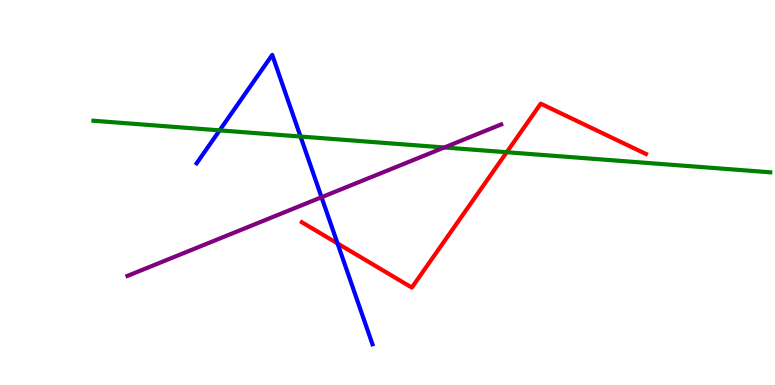[{'lines': ['blue', 'red'], 'intersections': [{'x': 4.36, 'y': 3.68}]}, {'lines': ['green', 'red'], 'intersections': [{'x': 6.54, 'y': 6.05}]}, {'lines': ['purple', 'red'], 'intersections': []}, {'lines': ['blue', 'green'], 'intersections': [{'x': 2.83, 'y': 6.61}, {'x': 3.88, 'y': 6.45}]}, {'lines': ['blue', 'purple'], 'intersections': [{'x': 4.15, 'y': 4.88}]}, {'lines': ['green', 'purple'], 'intersections': [{'x': 5.73, 'y': 6.17}]}]